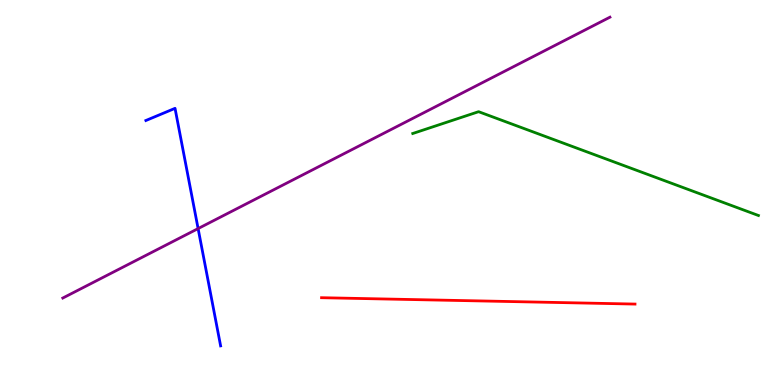[{'lines': ['blue', 'red'], 'intersections': []}, {'lines': ['green', 'red'], 'intersections': []}, {'lines': ['purple', 'red'], 'intersections': []}, {'lines': ['blue', 'green'], 'intersections': []}, {'lines': ['blue', 'purple'], 'intersections': [{'x': 2.56, 'y': 4.06}]}, {'lines': ['green', 'purple'], 'intersections': []}]